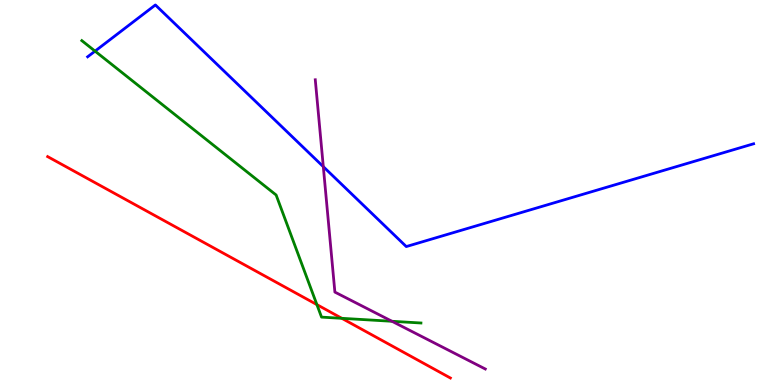[{'lines': ['blue', 'red'], 'intersections': []}, {'lines': ['green', 'red'], 'intersections': [{'x': 4.09, 'y': 2.09}, {'x': 4.41, 'y': 1.73}]}, {'lines': ['purple', 'red'], 'intersections': []}, {'lines': ['blue', 'green'], 'intersections': [{'x': 1.23, 'y': 8.67}]}, {'lines': ['blue', 'purple'], 'intersections': [{'x': 4.17, 'y': 5.67}]}, {'lines': ['green', 'purple'], 'intersections': [{'x': 5.06, 'y': 1.65}]}]